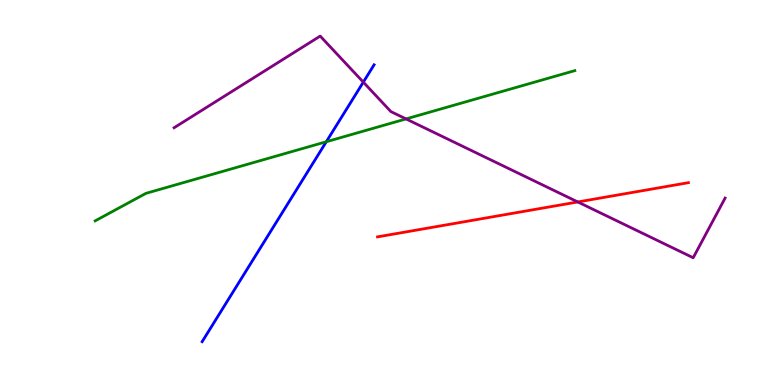[{'lines': ['blue', 'red'], 'intersections': []}, {'lines': ['green', 'red'], 'intersections': []}, {'lines': ['purple', 'red'], 'intersections': [{'x': 7.46, 'y': 4.75}]}, {'lines': ['blue', 'green'], 'intersections': [{'x': 4.21, 'y': 6.32}]}, {'lines': ['blue', 'purple'], 'intersections': [{'x': 4.69, 'y': 7.87}]}, {'lines': ['green', 'purple'], 'intersections': [{'x': 5.24, 'y': 6.91}]}]